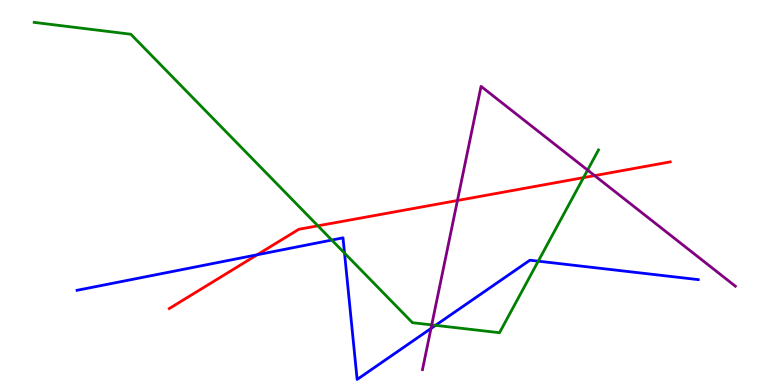[{'lines': ['blue', 'red'], 'intersections': [{'x': 3.32, 'y': 3.38}]}, {'lines': ['green', 'red'], 'intersections': [{'x': 4.1, 'y': 4.13}, {'x': 7.53, 'y': 5.39}]}, {'lines': ['purple', 'red'], 'intersections': [{'x': 5.9, 'y': 4.79}, {'x': 7.67, 'y': 5.44}]}, {'lines': ['blue', 'green'], 'intersections': [{'x': 4.28, 'y': 3.76}, {'x': 4.45, 'y': 3.43}, {'x': 5.62, 'y': 1.55}, {'x': 6.95, 'y': 3.22}]}, {'lines': ['blue', 'purple'], 'intersections': [{'x': 5.56, 'y': 1.47}]}, {'lines': ['green', 'purple'], 'intersections': [{'x': 5.57, 'y': 1.56}, {'x': 7.58, 'y': 5.58}]}]